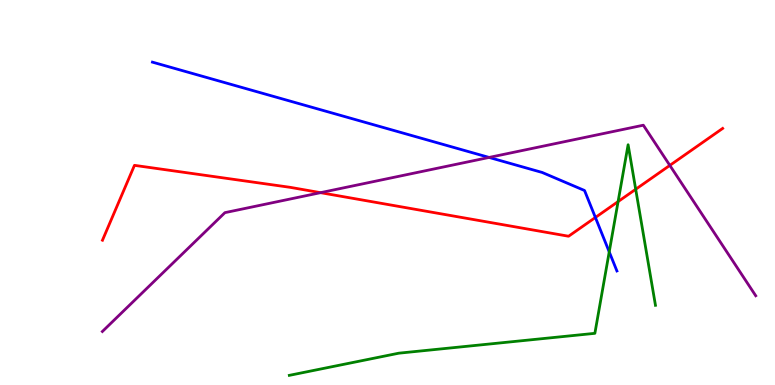[{'lines': ['blue', 'red'], 'intersections': [{'x': 7.68, 'y': 4.35}]}, {'lines': ['green', 'red'], 'intersections': [{'x': 7.98, 'y': 4.76}, {'x': 8.2, 'y': 5.08}]}, {'lines': ['purple', 'red'], 'intersections': [{'x': 4.14, 'y': 5.0}, {'x': 8.64, 'y': 5.7}]}, {'lines': ['blue', 'green'], 'intersections': [{'x': 7.86, 'y': 3.46}]}, {'lines': ['blue', 'purple'], 'intersections': [{'x': 6.31, 'y': 5.91}]}, {'lines': ['green', 'purple'], 'intersections': []}]